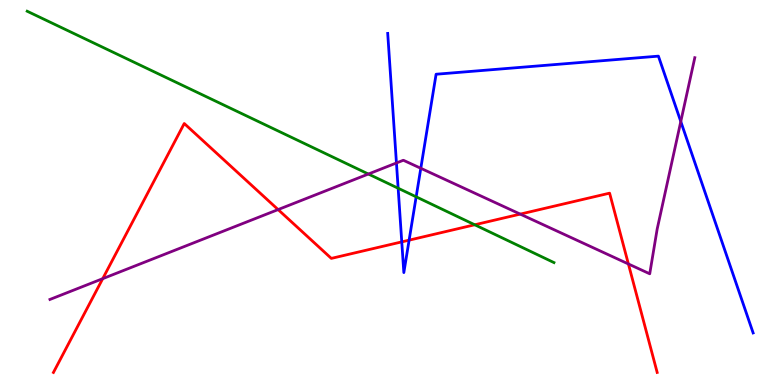[{'lines': ['blue', 'red'], 'intersections': [{'x': 5.18, 'y': 3.72}, {'x': 5.28, 'y': 3.76}]}, {'lines': ['green', 'red'], 'intersections': [{'x': 6.13, 'y': 4.16}]}, {'lines': ['purple', 'red'], 'intersections': [{'x': 1.33, 'y': 2.76}, {'x': 3.59, 'y': 4.56}, {'x': 6.71, 'y': 4.44}, {'x': 8.11, 'y': 3.14}]}, {'lines': ['blue', 'green'], 'intersections': [{'x': 5.14, 'y': 5.11}, {'x': 5.37, 'y': 4.89}]}, {'lines': ['blue', 'purple'], 'intersections': [{'x': 5.12, 'y': 5.77}, {'x': 5.43, 'y': 5.63}, {'x': 8.78, 'y': 6.84}]}, {'lines': ['green', 'purple'], 'intersections': [{'x': 4.75, 'y': 5.48}]}]